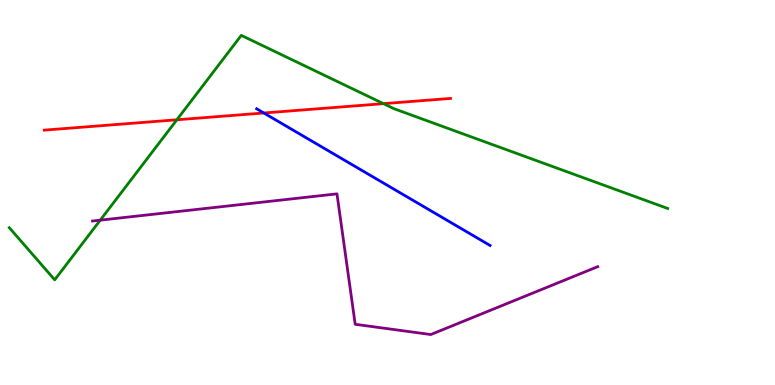[{'lines': ['blue', 'red'], 'intersections': [{'x': 3.4, 'y': 7.07}]}, {'lines': ['green', 'red'], 'intersections': [{'x': 2.28, 'y': 6.89}, {'x': 4.95, 'y': 7.31}]}, {'lines': ['purple', 'red'], 'intersections': []}, {'lines': ['blue', 'green'], 'intersections': []}, {'lines': ['blue', 'purple'], 'intersections': []}, {'lines': ['green', 'purple'], 'intersections': [{'x': 1.29, 'y': 4.28}]}]